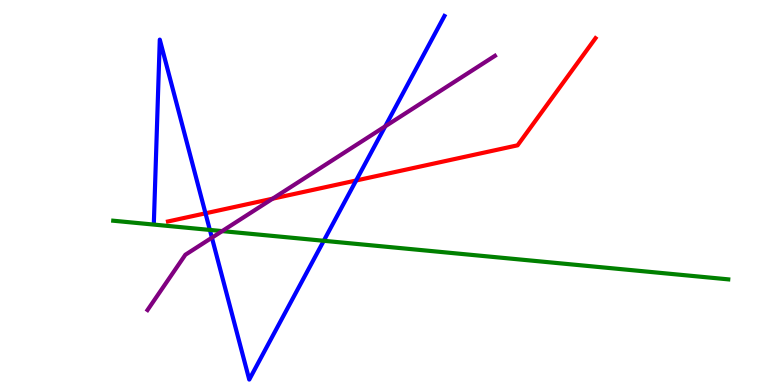[{'lines': ['blue', 'red'], 'intersections': [{'x': 2.65, 'y': 4.46}, {'x': 4.6, 'y': 5.31}]}, {'lines': ['green', 'red'], 'intersections': []}, {'lines': ['purple', 'red'], 'intersections': [{'x': 3.52, 'y': 4.84}]}, {'lines': ['blue', 'green'], 'intersections': [{'x': 2.71, 'y': 4.03}, {'x': 4.18, 'y': 3.75}]}, {'lines': ['blue', 'purple'], 'intersections': [{'x': 2.73, 'y': 3.83}, {'x': 4.97, 'y': 6.72}]}, {'lines': ['green', 'purple'], 'intersections': [{'x': 2.87, 'y': 4.0}]}]